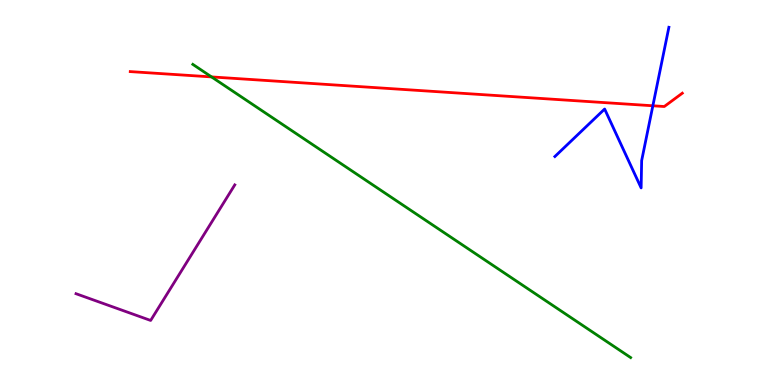[{'lines': ['blue', 'red'], 'intersections': [{'x': 8.42, 'y': 7.25}]}, {'lines': ['green', 'red'], 'intersections': [{'x': 2.73, 'y': 8.0}]}, {'lines': ['purple', 'red'], 'intersections': []}, {'lines': ['blue', 'green'], 'intersections': []}, {'lines': ['blue', 'purple'], 'intersections': []}, {'lines': ['green', 'purple'], 'intersections': []}]